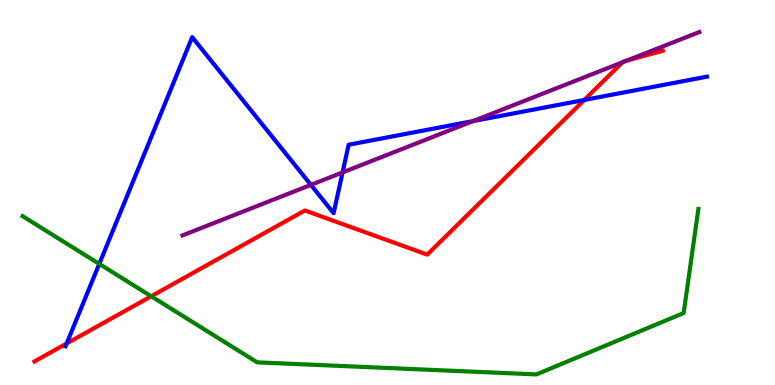[{'lines': ['blue', 'red'], 'intersections': [{'x': 0.86, 'y': 1.08}, {'x': 7.54, 'y': 7.4}]}, {'lines': ['green', 'red'], 'intersections': [{'x': 1.95, 'y': 2.3}]}, {'lines': ['purple', 'red'], 'intersections': [{'x': 8.03, 'y': 8.38}, {'x': 8.08, 'y': 8.42}]}, {'lines': ['blue', 'green'], 'intersections': [{'x': 1.28, 'y': 3.15}]}, {'lines': ['blue', 'purple'], 'intersections': [{'x': 4.01, 'y': 5.2}, {'x': 4.42, 'y': 5.52}, {'x': 6.1, 'y': 6.85}]}, {'lines': ['green', 'purple'], 'intersections': []}]